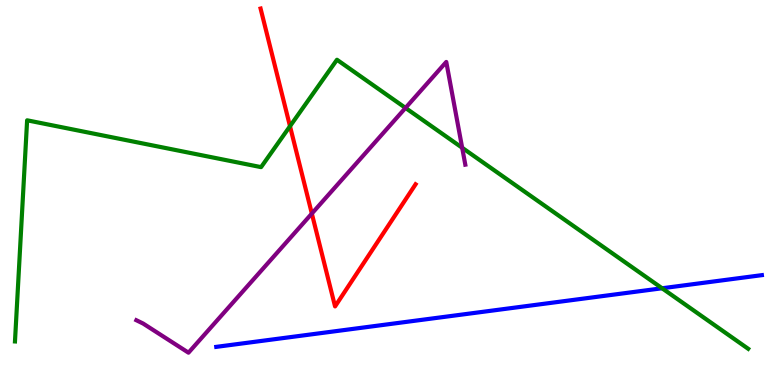[{'lines': ['blue', 'red'], 'intersections': []}, {'lines': ['green', 'red'], 'intersections': [{'x': 3.74, 'y': 6.72}]}, {'lines': ['purple', 'red'], 'intersections': [{'x': 4.02, 'y': 4.45}]}, {'lines': ['blue', 'green'], 'intersections': [{'x': 8.54, 'y': 2.51}]}, {'lines': ['blue', 'purple'], 'intersections': []}, {'lines': ['green', 'purple'], 'intersections': [{'x': 5.23, 'y': 7.2}, {'x': 5.96, 'y': 6.16}]}]